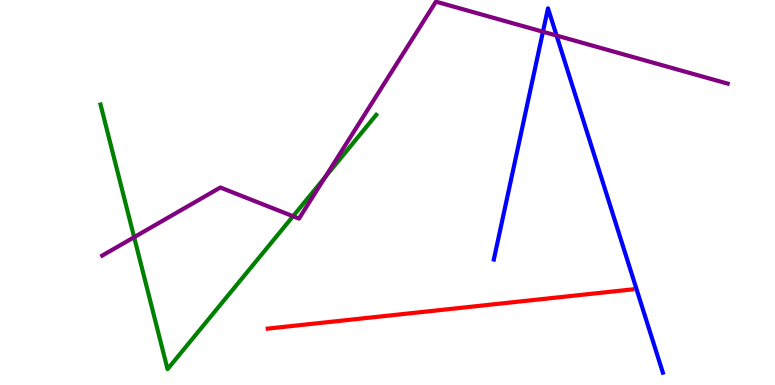[{'lines': ['blue', 'red'], 'intersections': []}, {'lines': ['green', 'red'], 'intersections': []}, {'lines': ['purple', 'red'], 'intersections': []}, {'lines': ['blue', 'green'], 'intersections': []}, {'lines': ['blue', 'purple'], 'intersections': [{'x': 7.01, 'y': 9.18}, {'x': 7.18, 'y': 9.08}]}, {'lines': ['green', 'purple'], 'intersections': [{'x': 1.73, 'y': 3.84}, {'x': 3.78, 'y': 4.38}, {'x': 4.2, 'y': 5.4}]}]